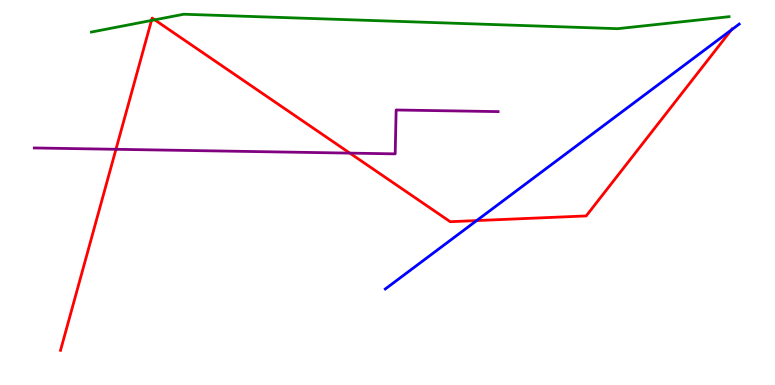[{'lines': ['blue', 'red'], 'intersections': [{'x': 6.15, 'y': 4.27}, {'x': 9.44, 'y': 9.22}]}, {'lines': ['green', 'red'], 'intersections': [{'x': 1.95, 'y': 9.47}, {'x': 2.0, 'y': 9.48}]}, {'lines': ['purple', 'red'], 'intersections': [{'x': 1.5, 'y': 6.12}, {'x': 4.51, 'y': 6.02}]}, {'lines': ['blue', 'green'], 'intersections': []}, {'lines': ['blue', 'purple'], 'intersections': []}, {'lines': ['green', 'purple'], 'intersections': []}]